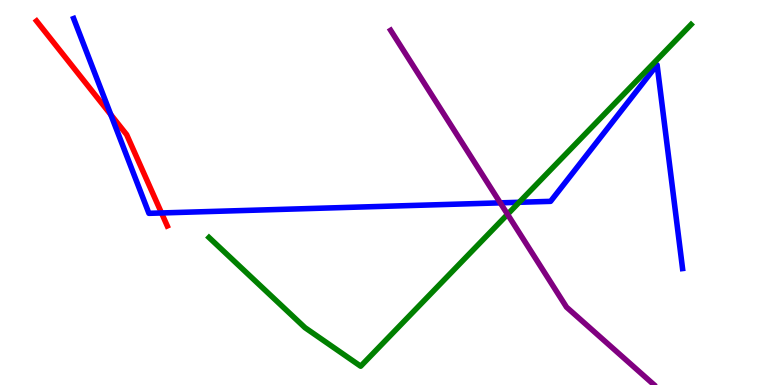[{'lines': ['blue', 'red'], 'intersections': [{'x': 1.43, 'y': 7.02}, {'x': 2.08, 'y': 4.47}]}, {'lines': ['green', 'red'], 'intersections': []}, {'lines': ['purple', 'red'], 'intersections': []}, {'lines': ['blue', 'green'], 'intersections': [{'x': 6.7, 'y': 4.75}]}, {'lines': ['blue', 'purple'], 'intersections': [{'x': 6.45, 'y': 4.73}]}, {'lines': ['green', 'purple'], 'intersections': [{'x': 6.55, 'y': 4.43}]}]